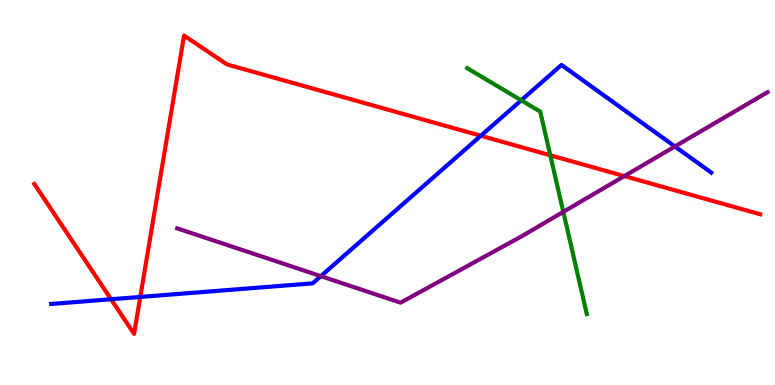[{'lines': ['blue', 'red'], 'intersections': [{'x': 1.43, 'y': 2.23}, {'x': 1.81, 'y': 2.29}, {'x': 6.2, 'y': 6.47}]}, {'lines': ['green', 'red'], 'intersections': [{'x': 7.1, 'y': 5.97}]}, {'lines': ['purple', 'red'], 'intersections': [{'x': 8.06, 'y': 5.43}]}, {'lines': ['blue', 'green'], 'intersections': [{'x': 6.73, 'y': 7.4}]}, {'lines': ['blue', 'purple'], 'intersections': [{'x': 4.14, 'y': 2.83}, {'x': 8.71, 'y': 6.2}]}, {'lines': ['green', 'purple'], 'intersections': [{'x': 7.27, 'y': 4.5}]}]